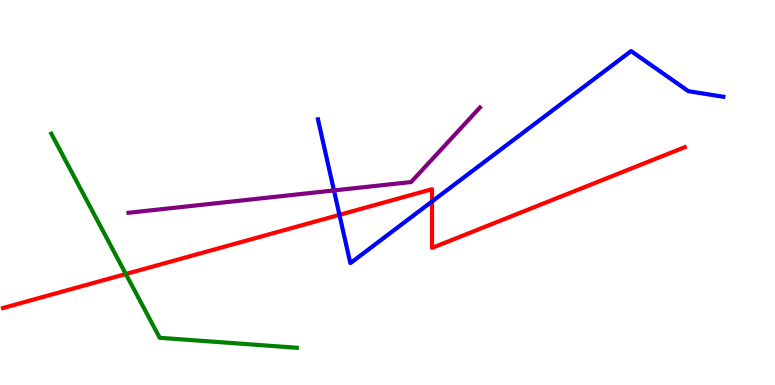[{'lines': ['blue', 'red'], 'intersections': [{'x': 4.38, 'y': 4.42}, {'x': 5.57, 'y': 4.77}]}, {'lines': ['green', 'red'], 'intersections': [{'x': 1.62, 'y': 2.88}]}, {'lines': ['purple', 'red'], 'intersections': []}, {'lines': ['blue', 'green'], 'intersections': []}, {'lines': ['blue', 'purple'], 'intersections': [{'x': 4.31, 'y': 5.05}]}, {'lines': ['green', 'purple'], 'intersections': []}]